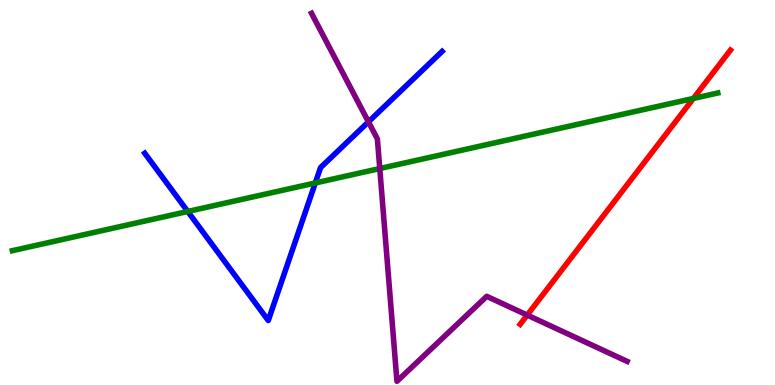[{'lines': ['blue', 'red'], 'intersections': []}, {'lines': ['green', 'red'], 'intersections': [{'x': 8.95, 'y': 7.44}]}, {'lines': ['purple', 'red'], 'intersections': [{'x': 6.8, 'y': 1.82}]}, {'lines': ['blue', 'green'], 'intersections': [{'x': 2.42, 'y': 4.51}, {'x': 4.07, 'y': 5.25}]}, {'lines': ['blue', 'purple'], 'intersections': [{'x': 4.75, 'y': 6.84}]}, {'lines': ['green', 'purple'], 'intersections': [{'x': 4.9, 'y': 5.62}]}]